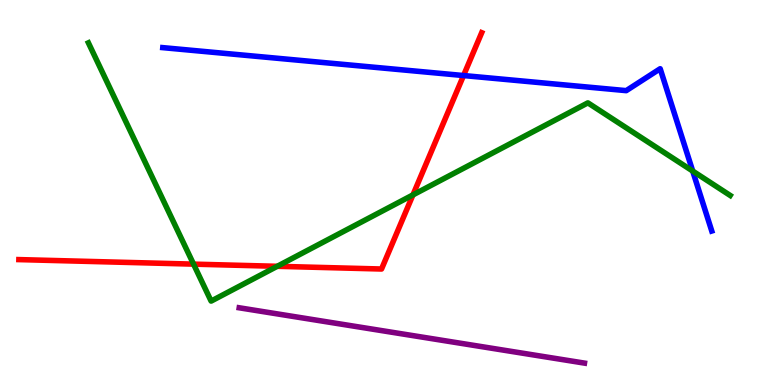[{'lines': ['blue', 'red'], 'intersections': [{'x': 5.98, 'y': 8.04}]}, {'lines': ['green', 'red'], 'intersections': [{'x': 2.5, 'y': 3.14}, {'x': 3.58, 'y': 3.08}, {'x': 5.33, 'y': 4.94}]}, {'lines': ['purple', 'red'], 'intersections': []}, {'lines': ['blue', 'green'], 'intersections': [{'x': 8.94, 'y': 5.56}]}, {'lines': ['blue', 'purple'], 'intersections': []}, {'lines': ['green', 'purple'], 'intersections': []}]